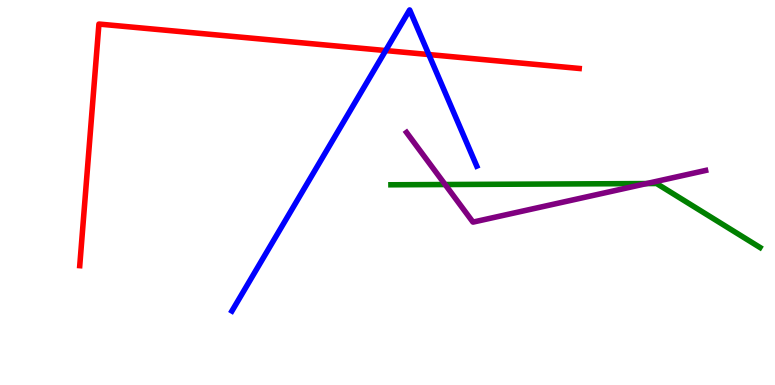[{'lines': ['blue', 'red'], 'intersections': [{'x': 4.98, 'y': 8.69}, {'x': 5.53, 'y': 8.58}]}, {'lines': ['green', 'red'], 'intersections': []}, {'lines': ['purple', 'red'], 'intersections': []}, {'lines': ['blue', 'green'], 'intersections': []}, {'lines': ['blue', 'purple'], 'intersections': []}, {'lines': ['green', 'purple'], 'intersections': [{'x': 5.74, 'y': 5.21}, {'x': 8.34, 'y': 5.23}]}]